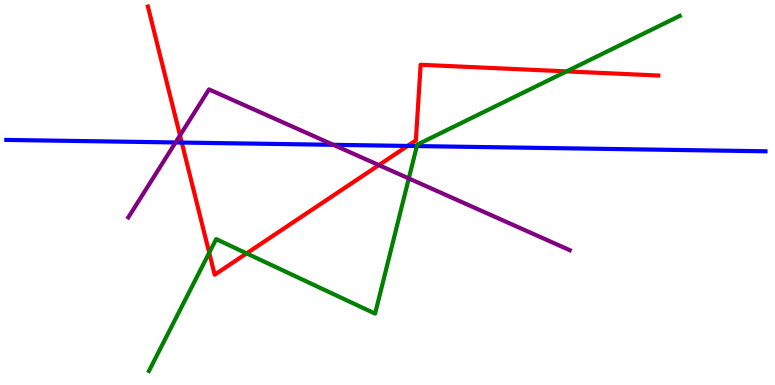[{'lines': ['blue', 'red'], 'intersections': [{'x': 2.35, 'y': 6.3}, {'x': 5.26, 'y': 6.21}]}, {'lines': ['green', 'red'], 'intersections': [{'x': 2.7, 'y': 3.44}, {'x': 3.18, 'y': 3.42}, {'x': 7.31, 'y': 8.15}]}, {'lines': ['purple', 'red'], 'intersections': [{'x': 2.32, 'y': 6.48}, {'x': 4.89, 'y': 5.71}]}, {'lines': ['blue', 'green'], 'intersections': [{'x': 5.38, 'y': 6.21}]}, {'lines': ['blue', 'purple'], 'intersections': [{'x': 2.27, 'y': 6.3}, {'x': 4.3, 'y': 6.24}]}, {'lines': ['green', 'purple'], 'intersections': [{'x': 5.27, 'y': 5.37}]}]